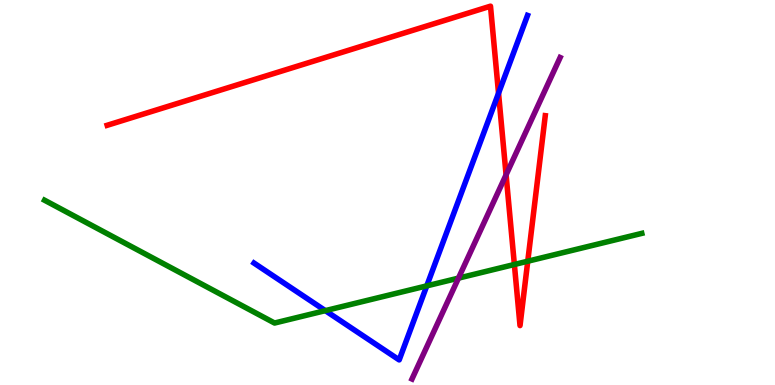[{'lines': ['blue', 'red'], 'intersections': [{'x': 6.43, 'y': 7.58}]}, {'lines': ['green', 'red'], 'intersections': [{'x': 6.64, 'y': 3.13}, {'x': 6.81, 'y': 3.22}]}, {'lines': ['purple', 'red'], 'intersections': [{'x': 6.53, 'y': 5.46}]}, {'lines': ['blue', 'green'], 'intersections': [{'x': 4.2, 'y': 1.93}, {'x': 5.51, 'y': 2.57}]}, {'lines': ['blue', 'purple'], 'intersections': []}, {'lines': ['green', 'purple'], 'intersections': [{'x': 5.92, 'y': 2.78}]}]